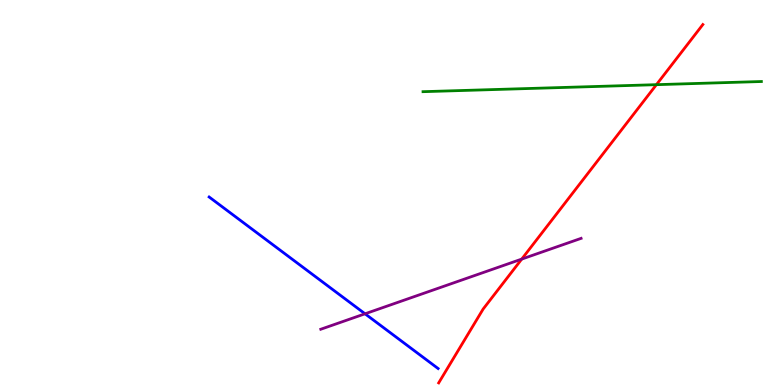[{'lines': ['blue', 'red'], 'intersections': []}, {'lines': ['green', 'red'], 'intersections': [{'x': 8.47, 'y': 7.8}]}, {'lines': ['purple', 'red'], 'intersections': [{'x': 6.73, 'y': 3.27}]}, {'lines': ['blue', 'green'], 'intersections': []}, {'lines': ['blue', 'purple'], 'intersections': [{'x': 4.71, 'y': 1.85}]}, {'lines': ['green', 'purple'], 'intersections': []}]